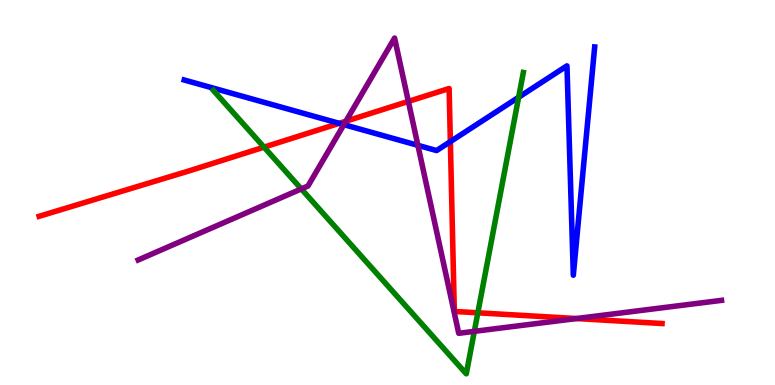[{'lines': ['blue', 'red'], 'intersections': [{'x': 4.38, 'y': 6.8}, {'x': 5.81, 'y': 6.32}]}, {'lines': ['green', 'red'], 'intersections': [{'x': 3.41, 'y': 6.18}, {'x': 6.17, 'y': 1.88}]}, {'lines': ['purple', 'red'], 'intersections': [{'x': 4.46, 'y': 6.85}, {'x': 5.27, 'y': 7.37}, {'x': 7.44, 'y': 1.73}]}, {'lines': ['blue', 'green'], 'intersections': [{'x': 6.69, 'y': 7.47}]}, {'lines': ['blue', 'purple'], 'intersections': [{'x': 4.44, 'y': 6.76}, {'x': 5.39, 'y': 6.23}]}, {'lines': ['green', 'purple'], 'intersections': [{'x': 3.89, 'y': 5.09}, {'x': 6.12, 'y': 1.39}]}]